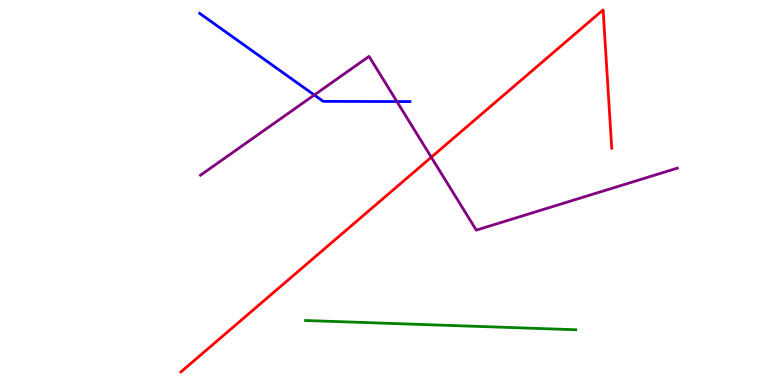[{'lines': ['blue', 'red'], 'intersections': []}, {'lines': ['green', 'red'], 'intersections': []}, {'lines': ['purple', 'red'], 'intersections': [{'x': 5.56, 'y': 5.92}]}, {'lines': ['blue', 'green'], 'intersections': []}, {'lines': ['blue', 'purple'], 'intersections': [{'x': 4.06, 'y': 7.53}, {'x': 5.12, 'y': 7.36}]}, {'lines': ['green', 'purple'], 'intersections': []}]